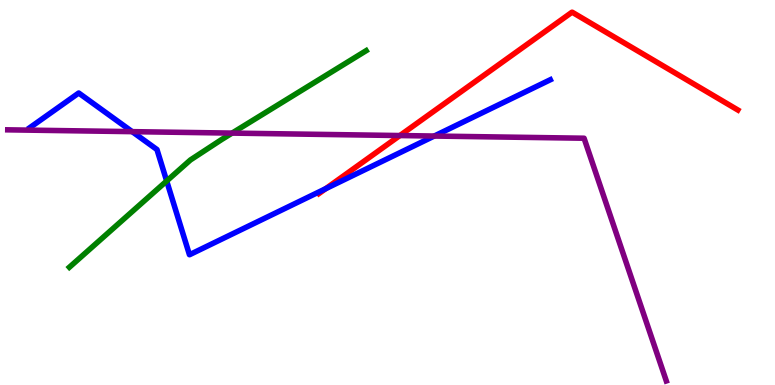[{'lines': ['blue', 'red'], 'intersections': [{'x': 4.2, 'y': 5.1}]}, {'lines': ['green', 'red'], 'intersections': []}, {'lines': ['purple', 'red'], 'intersections': [{'x': 5.16, 'y': 6.48}]}, {'lines': ['blue', 'green'], 'intersections': [{'x': 2.15, 'y': 5.3}]}, {'lines': ['blue', 'purple'], 'intersections': [{'x': 1.71, 'y': 6.58}, {'x': 5.6, 'y': 6.47}]}, {'lines': ['green', 'purple'], 'intersections': [{'x': 2.99, 'y': 6.54}]}]